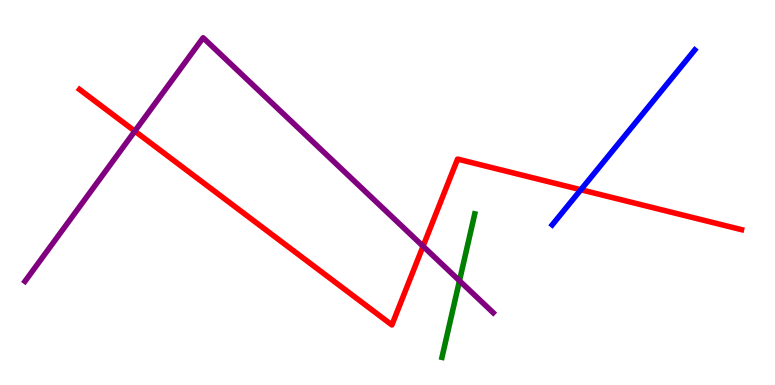[{'lines': ['blue', 'red'], 'intersections': [{'x': 7.49, 'y': 5.07}]}, {'lines': ['green', 'red'], 'intersections': []}, {'lines': ['purple', 'red'], 'intersections': [{'x': 1.74, 'y': 6.59}, {'x': 5.46, 'y': 3.6}]}, {'lines': ['blue', 'green'], 'intersections': []}, {'lines': ['blue', 'purple'], 'intersections': []}, {'lines': ['green', 'purple'], 'intersections': [{'x': 5.93, 'y': 2.71}]}]